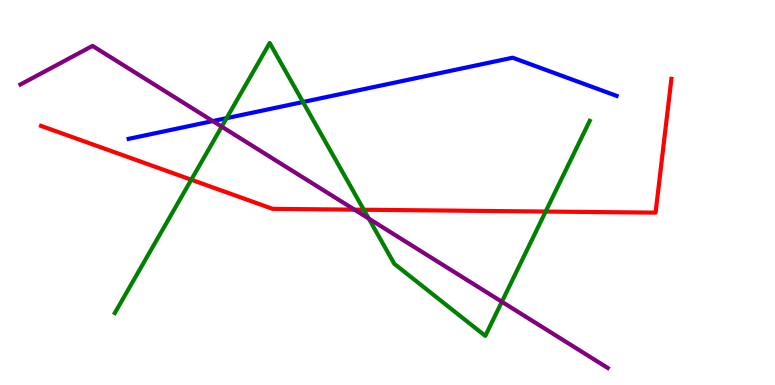[{'lines': ['blue', 'red'], 'intersections': []}, {'lines': ['green', 'red'], 'intersections': [{'x': 2.47, 'y': 5.33}, {'x': 4.69, 'y': 4.55}, {'x': 7.04, 'y': 4.51}]}, {'lines': ['purple', 'red'], 'intersections': [{'x': 4.57, 'y': 4.55}]}, {'lines': ['blue', 'green'], 'intersections': [{'x': 2.92, 'y': 6.93}, {'x': 3.91, 'y': 7.35}]}, {'lines': ['blue', 'purple'], 'intersections': [{'x': 2.75, 'y': 6.86}]}, {'lines': ['green', 'purple'], 'intersections': [{'x': 2.86, 'y': 6.71}, {'x': 4.76, 'y': 4.32}, {'x': 6.48, 'y': 2.16}]}]